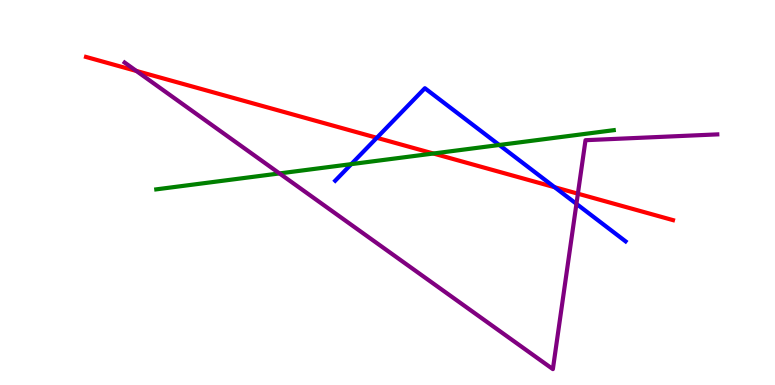[{'lines': ['blue', 'red'], 'intersections': [{'x': 4.86, 'y': 6.42}, {'x': 7.16, 'y': 5.14}]}, {'lines': ['green', 'red'], 'intersections': [{'x': 5.59, 'y': 6.01}]}, {'lines': ['purple', 'red'], 'intersections': [{'x': 1.76, 'y': 8.16}, {'x': 7.46, 'y': 4.97}]}, {'lines': ['blue', 'green'], 'intersections': [{'x': 4.53, 'y': 5.74}, {'x': 6.44, 'y': 6.23}]}, {'lines': ['blue', 'purple'], 'intersections': [{'x': 7.44, 'y': 4.71}]}, {'lines': ['green', 'purple'], 'intersections': [{'x': 3.61, 'y': 5.5}]}]